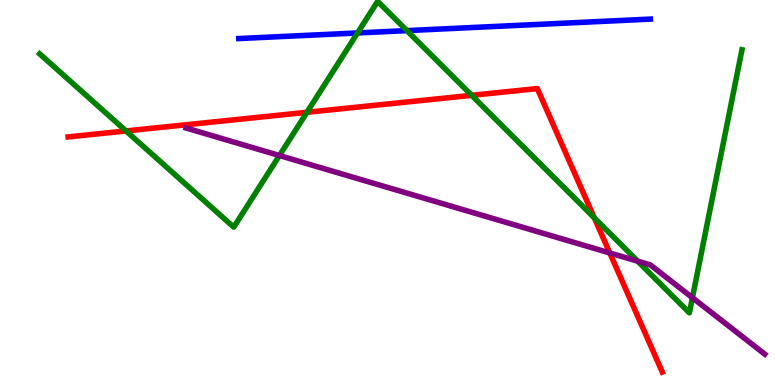[{'lines': ['blue', 'red'], 'intersections': []}, {'lines': ['green', 'red'], 'intersections': [{'x': 1.63, 'y': 6.6}, {'x': 3.96, 'y': 7.08}, {'x': 6.09, 'y': 7.52}, {'x': 7.67, 'y': 4.34}]}, {'lines': ['purple', 'red'], 'intersections': [{'x': 7.87, 'y': 3.43}]}, {'lines': ['blue', 'green'], 'intersections': [{'x': 4.61, 'y': 9.14}, {'x': 5.25, 'y': 9.2}]}, {'lines': ['blue', 'purple'], 'intersections': []}, {'lines': ['green', 'purple'], 'intersections': [{'x': 3.61, 'y': 5.96}, {'x': 8.23, 'y': 3.22}, {'x': 8.93, 'y': 2.27}]}]